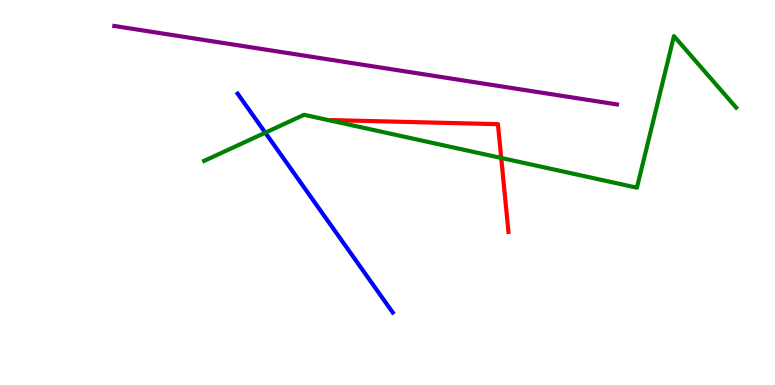[{'lines': ['blue', 'red'], 'intersections': []}, {'lines': ['green', 'red'], 'intersections': [{'x': 6.47, 'y': 5.9}]}, {'lines': ['purple', 'red'], 'intersections': []}, {'lines': ['blue', 'green'], 'intersections': [{'x': 3.42, 'y': 6.55}]}, {'lines': ['blue', 'purple'], 'intersections': []}, {'lines': ['green', 'purple'], 'intersections': []}]